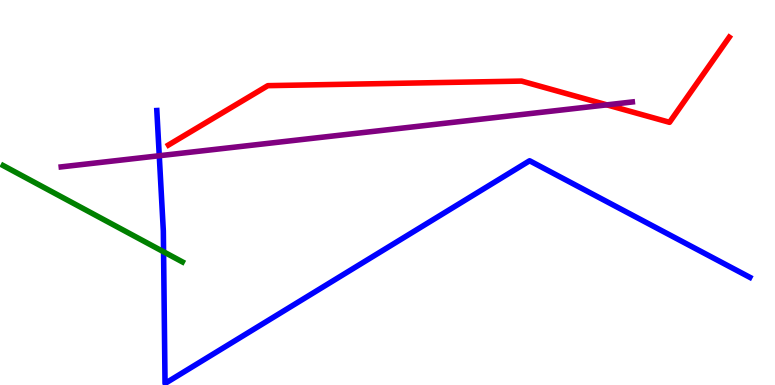[{'lines': ['blue', 'red'], 'intersections': []}, {'lines': ['green', 'red'], 'intersections': []}, {'lines': ['purple', 'red'], 'intersections': [{'x': 7.83, 'y': 7.28}]}, {'lines': ['blue', 'green'], 'intersections': [{'x': 2.11, 'y': 3.46}]}, {'lines': ['blue', 'purple'], 'intersections': [{'x': 2.06, 'y': 5.95}]}, {'lines': ['green', 'purple'], 'intersections': []}]